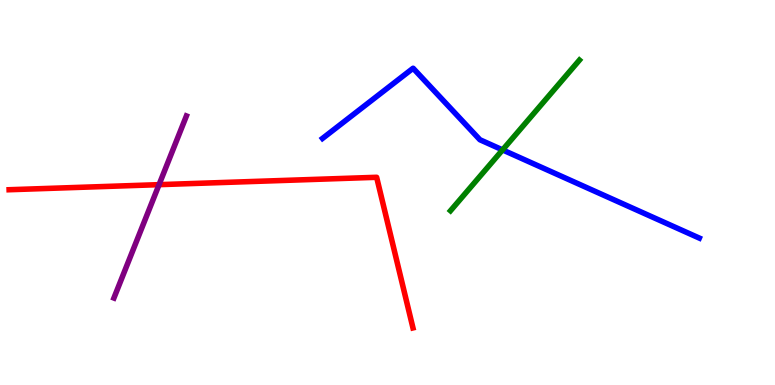[{'lines': ['blue', 'red'], 'intersections': []}, {'lines': ['green', 'red'], 'intersections': []}, {'lines': ['purple', 'red'], 'intersections': [{'x': 2.05, 'y': 5.2}]}, {'lines': ['blue', 'green'], 'intersections': [{'x': 6.48, 'y': 6.11}]}, {'lines': ['blue', 'purple'], 'intersections': []}, {'lines': ['green', 'purple'], 'intersections': []}]